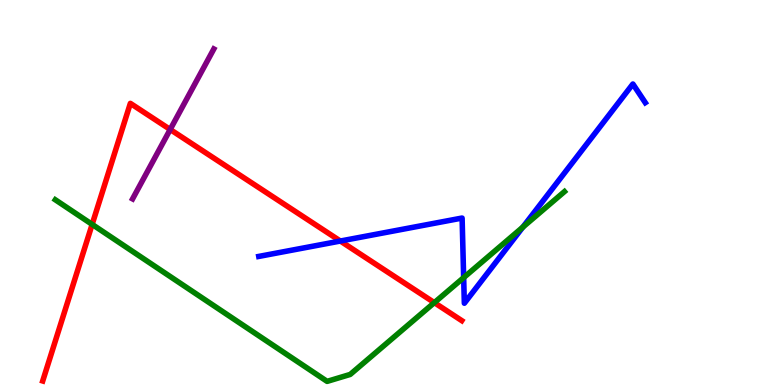[{'lines': ['blue', 'red'], 'intersections': [{'x': 4.39, 'y': 3.74}]}, {'lines': ['green', 'red'], 'intersections': [{'x': 1.19, 'y': 4.17}, {'x': 5.6, 'y': 2.14}]}, {'lines': ['purple', 'red'], 'intersections': [{'x': 2.2, 'y': 6.64}]}, {'lines': ['blue', 'green'], 'intersections': [{'x': 5.98, 'y': 2.79}, {'x': 6.75, 'y': 4.1}]}, {'lines': ['blue', 'purple'], 'intersections': []}, {'lines': ['green', 'purple'], 'intersections': []}]